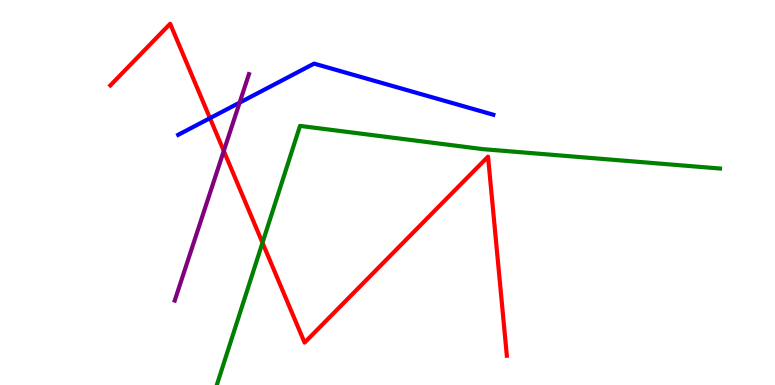[{'lines': ['blue', 'red'], 'intersections': [{'x': 2.71, 'y': 6.93}]}, {'lines': ['green', 'red'], 'intersections': [{'x': 3.39, 'y': 3.69}]}, {'lines': ['purple', 'red'], 'intersections': [{'x': 2.89, 'y': 6.08}]}, {'lines': ['blue', 'green'], 'intersections': []}, {'lines': ['blue', 'purple'], 'intersections': [{'x': 3.09, 'y': 7.33}]}, {'lines': ['green', 'purple'], 'intersections': []}]